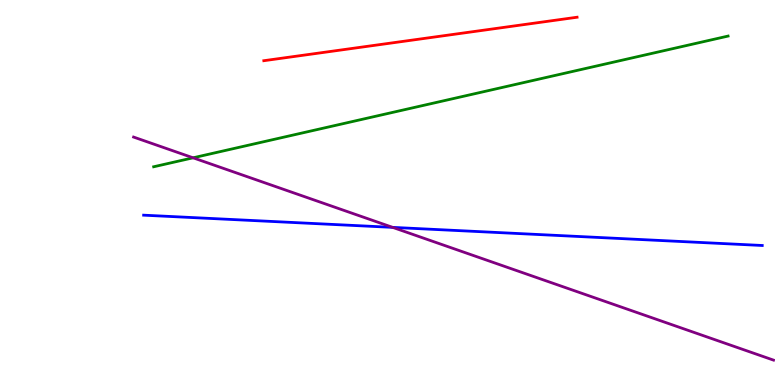[{'lines': ['blue', 'red'], 'intersections': []}, {'lines': ['green', 'red'], 'intersections': []}, {'lines': ['purple', 'red'], 'intersections': []}, {'lines': ['blue', 'green'], 'intersections': []}, {'lines': ['blue', 'purple'], 'intersections': [{'x': 5.07, 'y': 4.09}]}, {'lines': ['green', 'purple'], 'intersections': [{'x': 2.49, 'y': 5.9}]}]